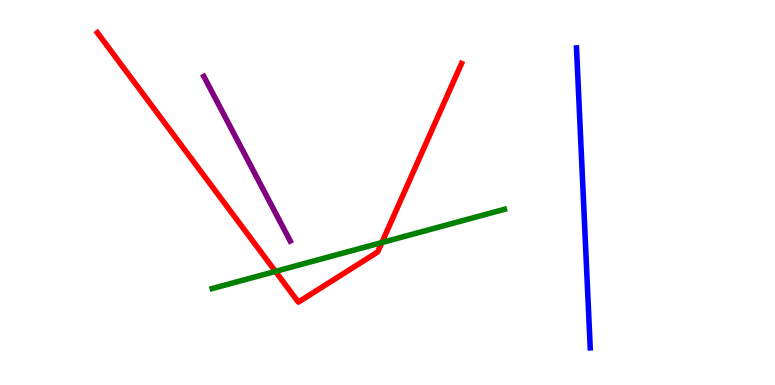[{'lines': ['blue', 'red'], 'intersections': []}, {'lines': ['green', 'red'], 'intersections': [{'x': 3.55, 'y': 2.95}, {'x': 4.93, 'y': 3.7}]}, {'lines': ['purple', 'red'], 'intersections': []}, {'lines': ['blue', 'green'], 'intersections': []}, {'lines': ['blue', 'purple'], 'intersections': []}, {'lines': ['green', 'purple'], 'intersections': []}]